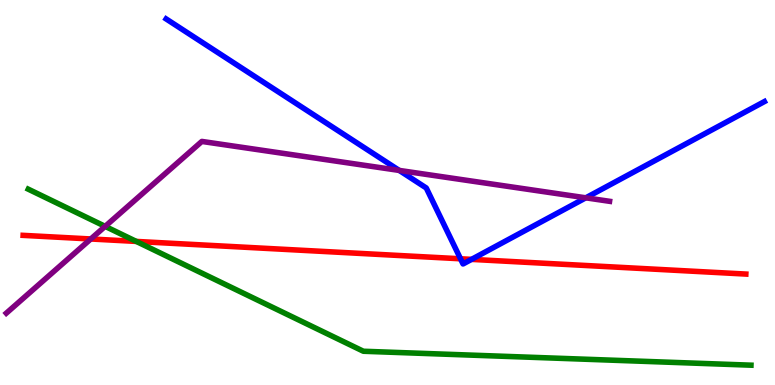[{'lines': ['blue', 'red'], 'intersections': [{'x': 5.94, 'y': 3.28}, {'x': 6.08, 'y': 3.26}]}, {'lines': ['green', 'red'], 'intersections': [{'x': 1.76, 'y': 3.73}]}, {'lines': ['purple', 'red'], 'intersections': [{'x': 1.17, 'y': 3.79}]}, {'lines': ['blue', 'green'], 'intersections': []}, {'lines': ['blue', 'purple'], 'intersections': [{'x': 5.15, 'y': 5.57}, {'x': 7.56, 'y': 4.86}]}, {'lines': ['green', 'purple'], 'intersections': [{'x': 1.36, 'y': 4.12}]}]